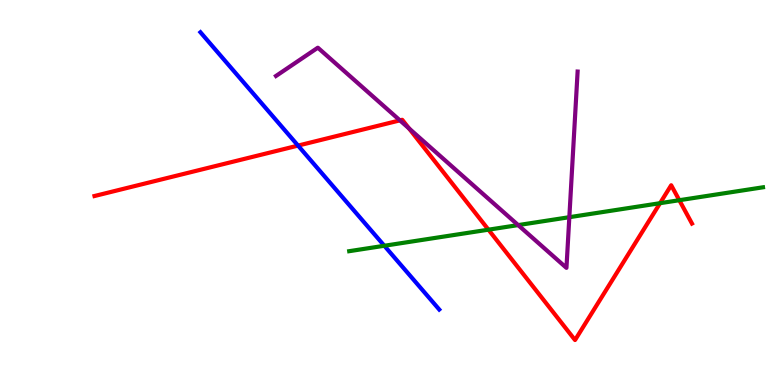[{'lines': ['blue', 'red'], 'intersections': [{'x': 3.85, 'y': 6.22}]}, {'lines': ['green', 'red'], 'intersections': [{'x': 6.3, 'y': 4.03}, {'x': 8.52, 'y': 4.72}, {'x': 8.77, 'y': 4.8}]}, {'lines': ['purple', 'red'], 'intersections': [{'x': 5.16, 'y': 6.87}, {'x': 5.28, 'y': 6.66}]}, {'lines': ['blue', 'green'], 'intersections': [{'x': 4.96, 'y': 3.62}]}, {'lines': ['blue', 'purple'], 'intersections': []}, {'lines': ['green', 'purple'], 'intersections': [{'x': 6.69, 'y': 4.15}, {'x': 7.35, 'y': 4.36}]}]